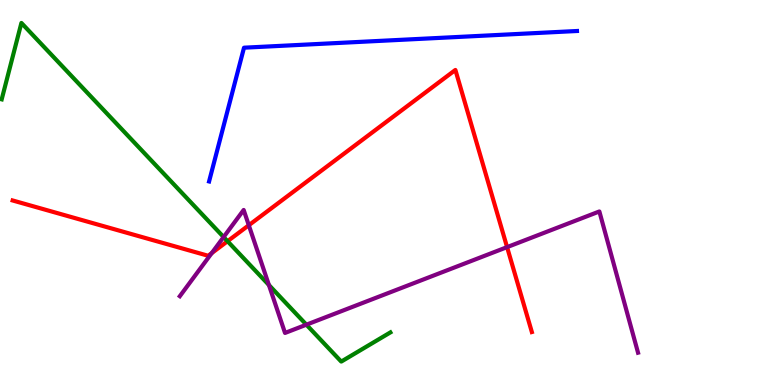[{'lines': ['blue', 'red'], 'intersections': []}, {'lines': ['green', 'red'], 'intersections': [{'x': 2.94, 'y': 3.73}]}, {'lines': ['purple', 'red'], 'intersections': [{'x': 2.73, 'y': 3.43}, {'x': 3.21, 'y': 4.15}, {'x': 6.54, 'y': 3.58}]}, {'lines': ['blue', 'green'], 'intersections': []}, {'lines': ['blue', 'purple'], 'intersections': []}, {'lines': ['green', 'purple'], 'intersections': [{'x': 2.89, 'y': 3.84}, {'x': 3.47, 'y': 2.6}, {'x': 3.95, 'y': 1.57}]}]